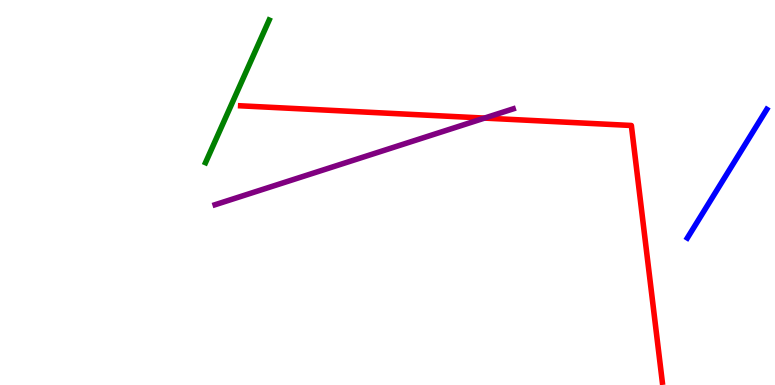[{'lines': ['blue', 'red'], 'intersections': []}, {'lines': ['green', 'red'], 'intersections': []}, {'lines': ['purple', 'red'], 'intersections': [{'x': 6.25, 'y': 6.93}]}, {'lines': ['blue', 'green'], 'intersections': []}, {'lines': ['blue', 'purple'], 'intersections': []}, {'lines': ['green', 'purple'], 'intersections': []}]